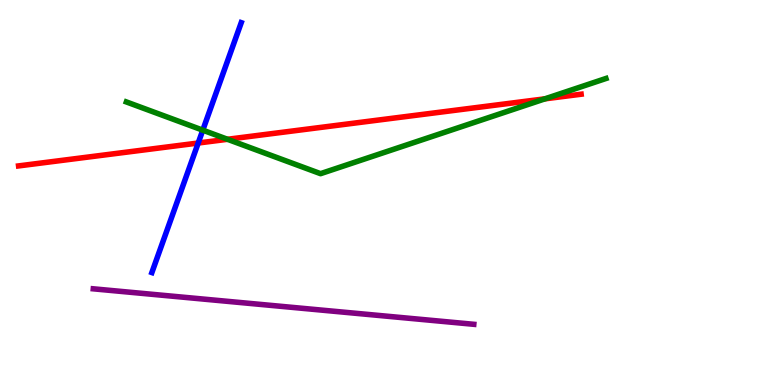[{'lines': ['blue', 'red'], 'intersections': [{'x': 2.56, 'y': 6.29}]}, {'lines': ['green', 'red'], 'intersections': [{'x': 2.94, 'y': 6.38}, {'x': 7.03, 'y': 7.43}]}, {'lines': ['purple', 'red'], 'intersections': []}, {'lines': ['blue', 'green'], 'intersections': [{'x': 2.62, 'y': 6.62}]}, {'lines': ['blue', 'purple'], 'intersections': []}, {'lines': ['green', 'purple'], 'intersections': []}]